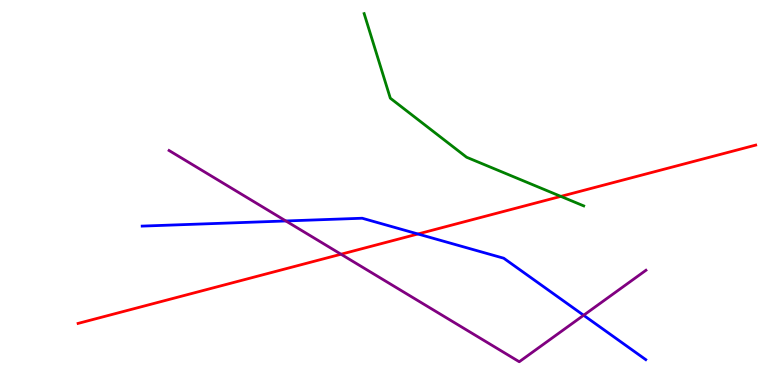[{'lines': ['blue', 'red'], 'intersections': [{'x': 5.39, 'y': 3.92}]}, {'lines': ['green', 'red'], 'intersections': [{'x': 7.24, 'y': 4.9}]}, {'lines': ['purple', 'red'], 'intersections': [{'x': 4.4, 'y': 3.4}]}, {'lines': ['blue', 'green'], 'intersections': []}, {'lines': ['blue', 'purple'], 'intersections': [{'x': 3.69, 'y': 4.26}, {'x': 7.53, 'y': 1.81}]}, {'lines': ['green', 'purple'], 'intersections': []}]